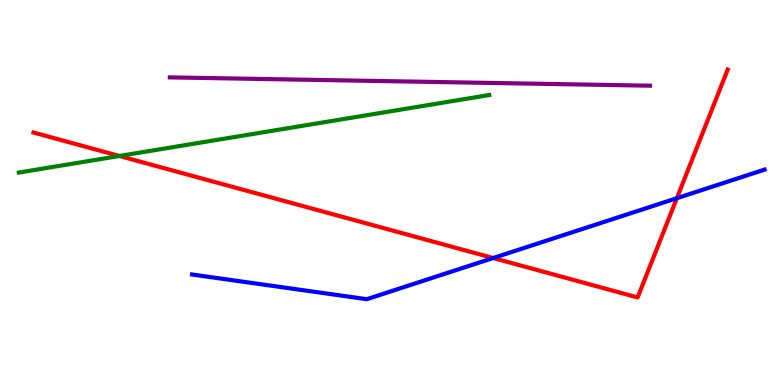[{'lines': ['blue', 'red'], 'intersections': [{'x': 6.36, 'y': 3.3}, {'x': 8.73, 'y': 4.85}]}, {'lines': ['green', 'red'], 'intersections': [{'x': 1.54, 'y': 5.95}]}, {'lines': ['purple', 'red'], 'intersections': []}, {'lines': ['blue', 'green'], 'intersections': []}, {'lines': ['blue', 'purple'], 'intersections': []}, {'lines': ['green', 'purple'], 'intersections': []}]